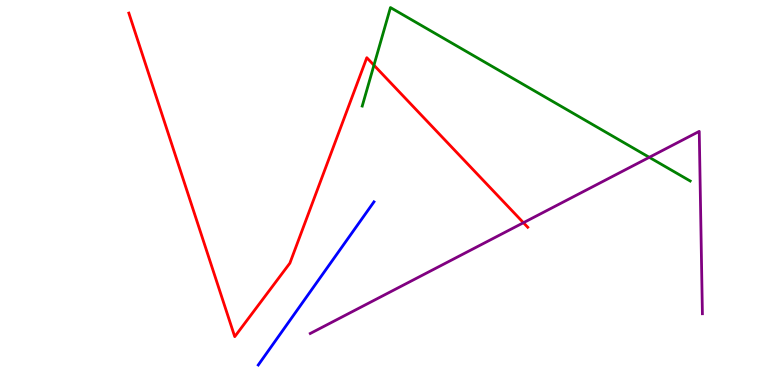[{'lines': ['blue', 'red'], 'intersections': []}, {'lines': ['green', 'red'], 'intersections': [{'x': 4.83, 'y': 8.31}]}, {'lines': ['purple', 'red'], 'intersections': [{'x': 6.75, 'y': 4.22}]}, {'lines': ['blue', 'green'], 'intersections': []}, {'lines': ['blue', 'purple'], 'intersections': []}, {'lines': ['green', 'purple'], 'intersections': [{'x': 8.38, 'y': 5.91}]}]